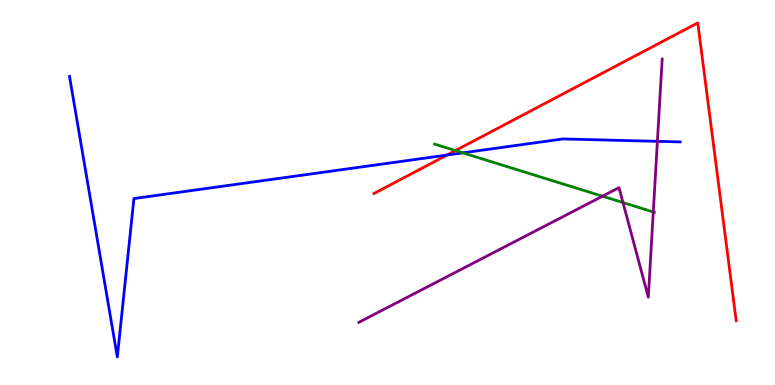[{'lines': ['blue', 'red'], 'intersections': [{'x': 5.77, 'y': 5.97}]}, {'lines': ['green', 'red'], 'intersections': [{'x': 5.88, 'y': 6.09}]}, {'lines': ['purple', 'red'], 'intersections': []}, {'lines': ['blue', 'green'], 'intersections': [{'x': 5.97, 'y': 6.03}]}, {'lines': ['blue', 'purple'], 'intersections': [{'x': 8.48, 'y': 6.33}]}, {'lines': ['green', 'purple'], 'intersections': [{'x': 7.77, 'y': 4.9}, {'x': 8.04, 'y': 4.74}, {'x': 8.43, 'y': 4.49}]}]